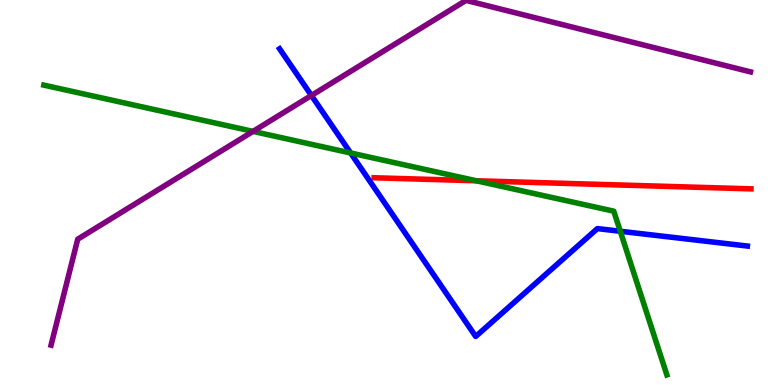[{'lines': ['blue', 'red'], 'intersections': []}, {'lines': ['green', 'red'], 'intersections': [{'x': 6.15, 'y': 5.3}]}, {'lines': ['purple', 'red'], 'intersections': []}, {'lines': ['blue', 'green'], 'intersections': [{'x': 4.52, 'y': 6.03}, {'x': 8.0, 'y': 3.99}]}, {'lines': ['blue', 'purple'], 'intersections': [{'x': 4.02, 'y': 7.52}]}, {'lines': ['green', 'purple'], 'intersections': [{'x': 3.26, 'y': 6.59}]}]